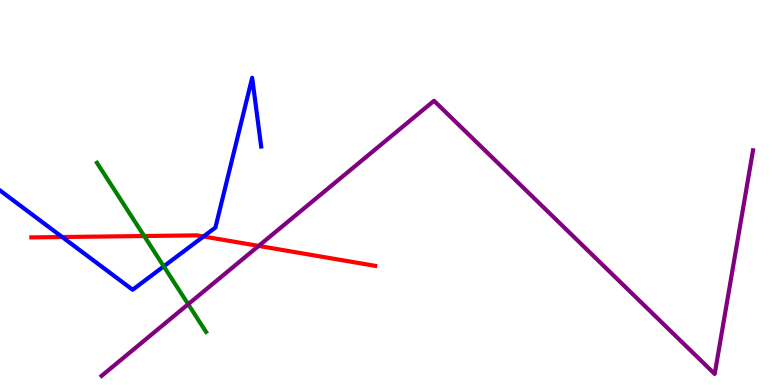[{'lines': ['blue', 'red'], 'intersections': [{'x': 0.803, 'y': 3.84}, {'x': 2.63, 'y': 3.86}]}, {'lines': ['green', 'red'], 'intersections': [{'x': 1.86, 'y': 3.87}]}, {'lines': ['purple', 'red'], 'intersections': [{'x': 3.34, 'y': 3.61}]}, {'lines': ['blue', 'green'], 'intersections': [{'x': 2.11, 'y': 3.08}]}, {'lines': ['blue', 'purple'], 'intersections': []}, {'lines': ['green', 'purple'], 'intersections': [{'x': 2.43, 'y': 2.1}]}]